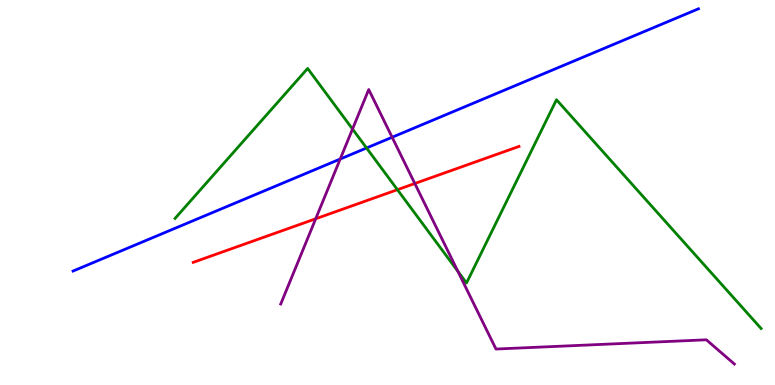[{'lines': ['blue', 'red'], 'intersections': []}, {'lines': ['green', 'red'], 'intersections': [{'x': 5.13, 'y': 5.07}]}, {'lines': ['purple', 'red'], 'intersections': [{'x': 4.07, 'y': 4.32}, {'x': 5.35, 'y': 5.23}]}, {'lines': ['blue', 'green'], 'intersections': [{'x': 4.73, 'y': 6.16}]}, {'lines': ['blue', 'purple'], 'intersections': [{'x': 4.39, 'y': 5.87}, {'x': 5.06, 'y': 6.43}]}, {'lines': ['green', 'purple'], 'intersections': [{'x': 4.55, 'y': 6.65}, {'x': 5.91, 'y': 2.95}]}]